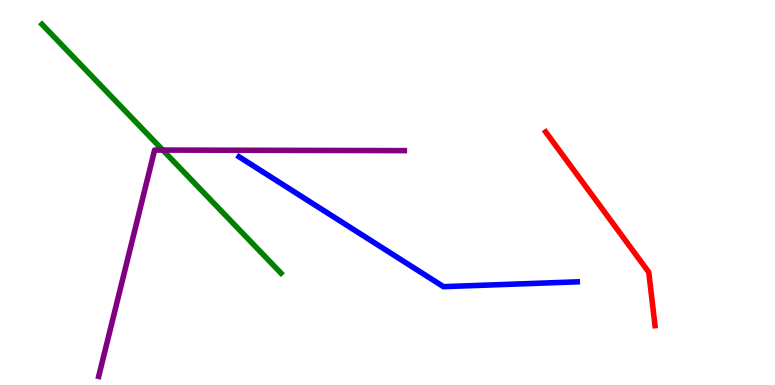[{'lines': ['blue', 'red'], 'intersections': []}, {'lines': ['green', 'red'], 'intersections': []}, {'lines': ['purple', 'red'], 'intersections': []}, {'lines': ['blue', 'green'], 'intersections': []}, {'lines': ['blue', 'purple'], 'intersections': []}, {'lines': ['green', 'purple'], 'intersections': [{'x': 2.1, 'y': 6.1}]}]